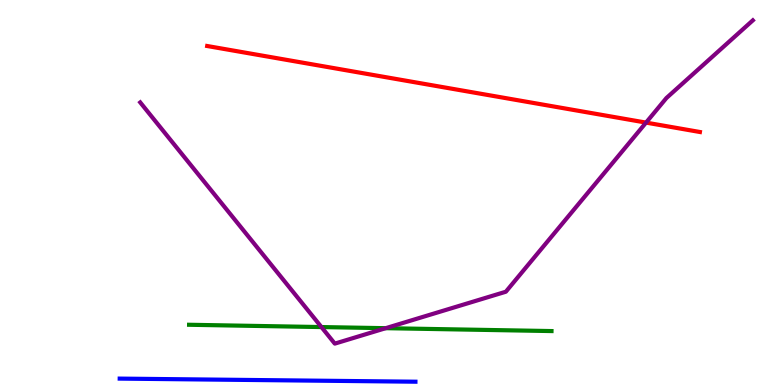[{'lines': ['blue', 'red'], 'intersections': []}, {'lines': ['green', 'red'], 'intersections': []}, {'lines': ['purple', 'red'], 'intersections': [{'x': 8.34, 'y': 6.82}]}, {'lines': ['blue', 'green'], 'intersections': []}, {'lines': ['blue', 'purple'], 'intersections': []}, {'lines': ['green', 'purple'], 'intersections': [{'x': 4.15, 'y': 1.5}, {'x': 4.98, 'y': 1.48}]}]